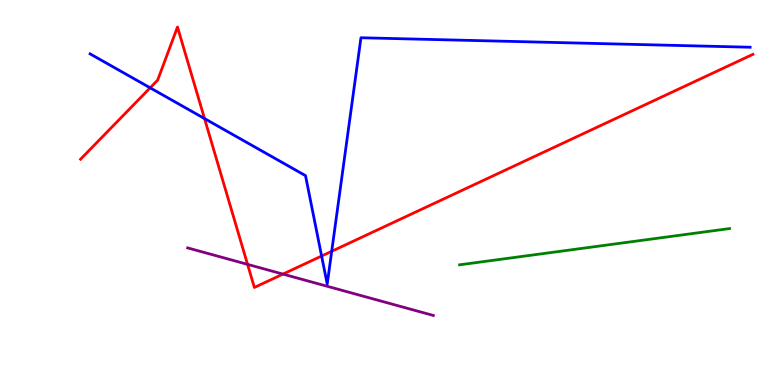[{'lines': ['blue', 'red'], 'intersections': [{'x': 1.94, 'y': 7.72}, {'x': 2.64, 'y': 6.92}, {'x': 4.15, 'y': 3.35}, {'x': 4.28, 'y': 3.47}]}, {'lines': ['green', 'red'], 'intersections': []}, {'lines': ['purple', 'red'], 'intersections': [{'x': 3.19, 'y': 3.13}, {'x': 3.65, 'y': 2.88}]}, {'lines': ['blue', 'green'], 'intersections': []}, {'lines': ['blue', 'purple'], 'intersections': []}, {'lines': ['green', 'purple'], 'intersections': []}]